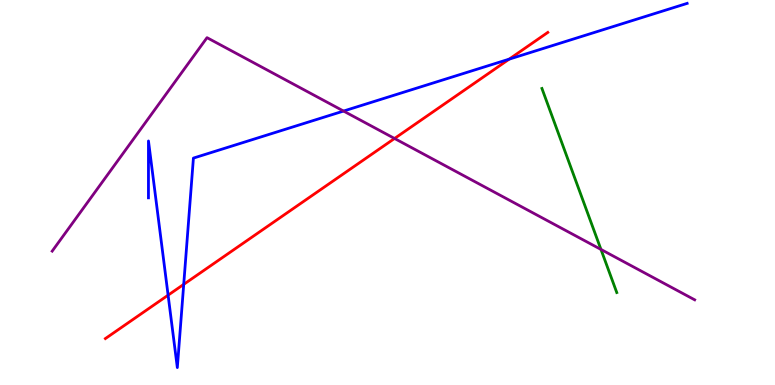[{'lines': ['blue', 'red'], 'intersections': [{'x': 2.17, 'y': 2.33}, {'x': 2.37, 'y': 2.61}, {'x': 6.57, 'y': 8.46}]}, {'lines': ['green', 'red'], 'intersections': []}, {'lines': ['purple', 'red'], 'intersections': [{'x': 5.09, 'y': 6.4}]}, {'lines': ['blue', 'green'], 'intersections': []}, {'lines': ['blue', 'purple'], 'intersections': [{'x': 4.43, 'y': 7.12}]}, {'lines': ['green', 'purple'], 'intersections': [{'x': 7.75, 'y': 3.52}]}]